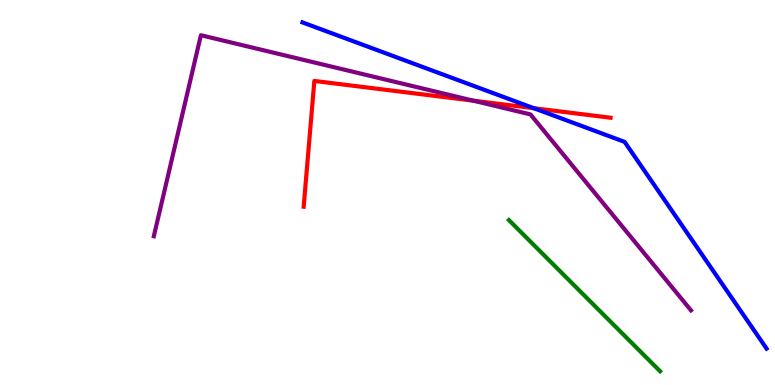[{'lines': ['blue', 'red'], 'intersections': [{'x': 6.89, 'y': 7.19}]}, {'lines': ['green', 'red'], 'intersections': []}, {'lines': ['purple', 'red'], 'intersections': [{'x': 6.11, 'y': 7.38}]}, {'lines': ['blue', 'green'], 'intersections': []}, {'lines': ['blue', 'purple'], 'intersections': []}, {'lines': ['green', 'purple'], 'intersections': []}]